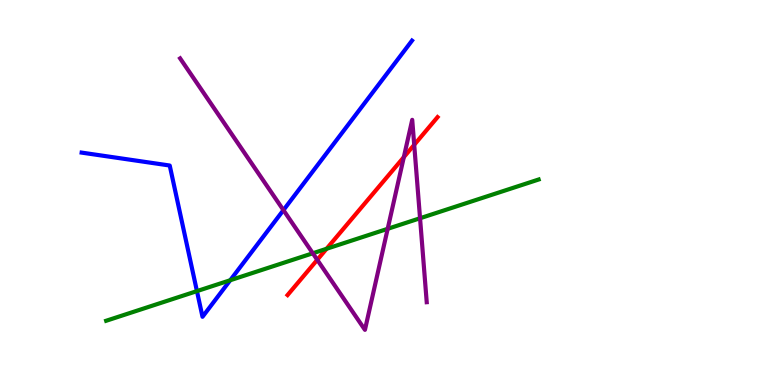[{'lines': ['blue', 'red'], 'intersections': []}, {'lines': ['green', 'red'], 'intersections': [{'x': 4.21, 'y': 3.54}]}, {'lines': ['purple', 'red'], 'intersections': [{'x': 4.09, 'y': 3.25}, {'x': 5.21, 'y': 5.92}, {'x': 5.34, 'y': 6.24}]}, {'lines': ['blue', 'green'], 'intersections': [{'x': 2.54, 'y': 2.44}, {'x': 2.97, 'y': 2.72}]}, {'lines': ['blue', 'purple'], 'intersections': [{'x': 3.66, 'y': 4.54}]}, {'lines': ['green', 'purple'], 'intersections': [{'x': 4.04, 'y': 3.42}, {'x': 5.0, 'y': 4.06}, {'x': 5.42, 'y': 4.33}]}]